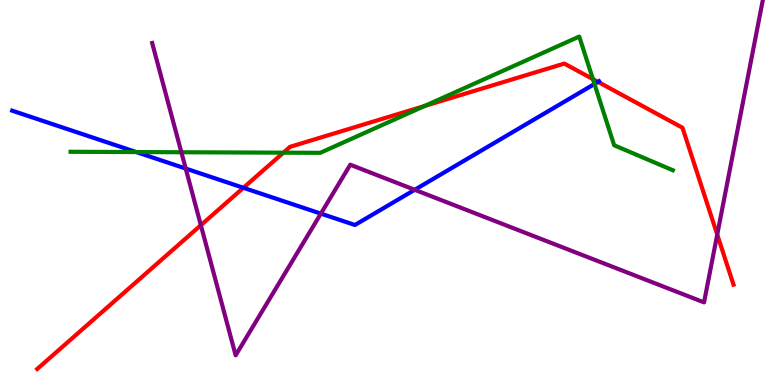[{'lines': ['blue', 'red'], 'intersections': [{'x': 3.14, 'y': 5.12}, {'x': 7.72, 'y': 7.87}]}, {'lines': ['green', 'red'], 'intersections': [{'x': 3.66, 'y': 6.03}, {'x': 5.48, 'y': 7.25}, {'x': 7.65, 'y': 7.95}]}, {'lines': ['purple', 'red'], 'intersections': [{'x': 2.59, 'y': 4.15}, {'x': 9.25, 'y': 3.91}]}, {'lines': ['blue', 'green'], 'intersections': [{'x': 1.76, 'y': 6.05}, {'x': 7.67, 'y': 7.82}]}, {'lines': ['blue', 'purple'], 'intersections': [{'x': 2.4, 'y': 5.62}, {'x': 4.14, 'y': 4.45}, {'x': 5.35, 'y': 5.07}]}, {'lines': ['green', 'purple'], 'intersections': [{'x': 2.34, 'y': 6.05}]}]